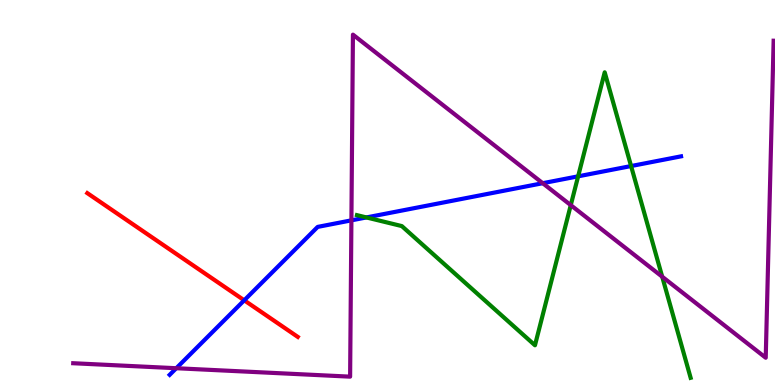[{'lines': ['blue', 'red'], 'intersections': [{'x': 3.15, 'y': 2.2}]}, {'lines': ['green', 'red'], 'intersections': []}, {'lines': ['purple', 'red'], 'intersections': []}, {'lines': ['blue', 'green'], 'intersections': [{'x': 4.73, 'y': 4.35}, {'x': 7.46, 'y': 5.42}, {'x': 8.14, 'y': 5.69}]}, {'lines': ['blue', 'purple'], 'intersections': [{'x': 2.27, 'y': 0.436}, {'x': 4.53, 'y': 4.28}, {'x': 7.0, 'y': 5.24}]}, {'lines': ['green', 'purple'], 'intersections': [{'x': 7.36, 'y': 4.67}, {'x': 8.54, 'y': 2.81}]}]